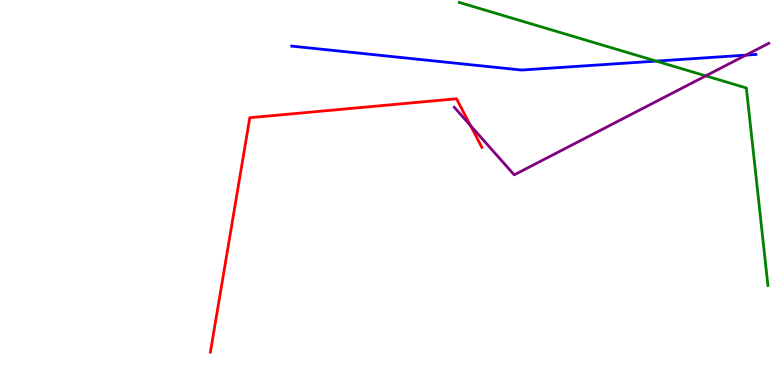[{'lines': ['blue', 'red'], 'intersections': []}, {'lines': ['green', 'red'], 'intersections': []}, {'lines': ['purple', 'red'], 'intersections': [{'x': 6.07, 'y': 6.74}]}, {'lines': ['blue', 'green'], 'intersections': [{'x': 8.47, 'y': 8.41}]}, {'lines': ['blue', 'purple'], 'intersections': [{'x': 9.62, 'y': 8.57}]}, {'lines': ['green', 'purple'], 'intersections': [{'x': 9.11, 'y': 8.03}]}]